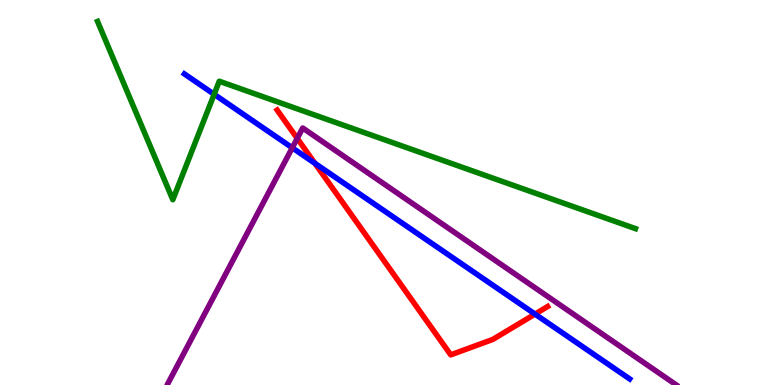[{'lines': ['blue', 'red'], 'intersections': [{'x': 4.06, 'y': 5.76}, {'x': 6.9, 'y': 1.84}]}, {'lines': ['green', 'red'], 'intersections': []}, {'lines': ['purple', 'red'], 'intersections': [{'x': 3.84, 'y': 6.41}]}, {'lines': ['blue', 'green'], 'intersections': [{'x': 2.76, 'y': 7.55}]}, {'lines': ['blue', 'purple'], 'intersections': [{'x': 3.77, 'y': 6.16}]}, {'lines': ['green', 'purple'], 'intersections': []}]